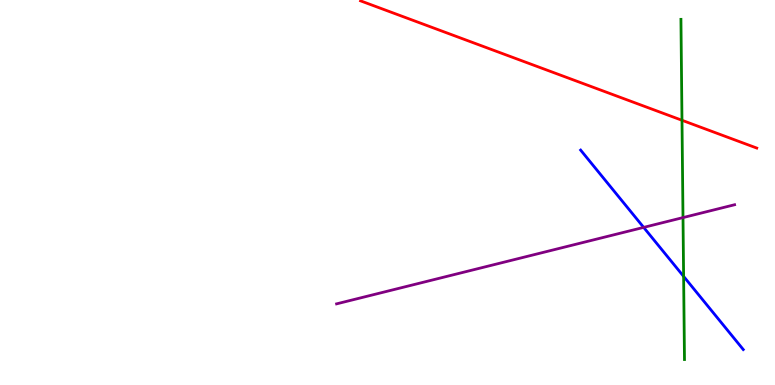[{'lines': ['blue', 'red'], 'intersections': []}, {'lines': ['green', 'red'], 'intersections': [{'x': 8.8, 'y': 6.88}]}, {'lines': ['purple', 'red'], 'intersections': []}, {'lines': ['blue', 'green'], 'intersections': [{'x': 8.82, 'y': 2.82}]}, {'lines': ['blue', 'purple'], 'intersections': [{'x': 8.31, 'y': 4.09}]}, {'lines': ['green', 'purple'], 'intersections': [{'x': 8.81, 'y': 4.35}]}]